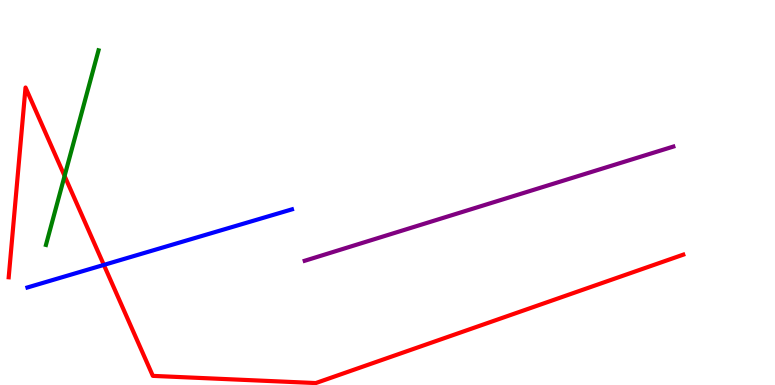[{'lines': ['blue', 'red'], 'intersections': [{'x': 1.34, 'y': 3.12}]}, {'lines': ['green', 'red'], 'intersections': [{'x': 0.833, 'y': 5.43}]}, {'lines': ['purple', 'red'], 'intersections': []}, {'lines': ['blue', 'green'], 'intersections': []}, {'lines': ['blue', 'purple'], 'intersections': []}, {'lines': ['green', 'purple'], 'intersections': []}]